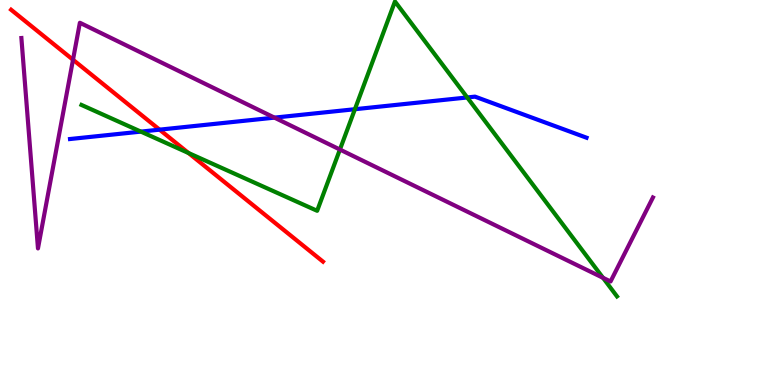[{'lines': ['blue', 'red'], 'intersections': [{'x': 2.06, 'y': 6.63}]}, {'lines': ['green', 'red'], 'intersections': [{'x': 2.43, 'y': 6.03}]}, {'lines': ['purple', 'red'], 'intersections': [{'x': 0.942, 'y': 8.45}]}, {'lines': ['blue', 'green'], 'intersections': [{'x': 1.82, 'y': 6.58}, {'x': 4.58, 'y': 7.16}, {'x': 6.03, 'y': 7.47}]}, {'lines': ['blue', 'purple'], 'intersections': [{'x': 3.54, 'y': 6.94}]}, {'lines': ['green', 'purple'], 'intersections': [{'x': 4.39, 'y': 6.12}, {'x': 7.78, 'y': 2.78}]}]